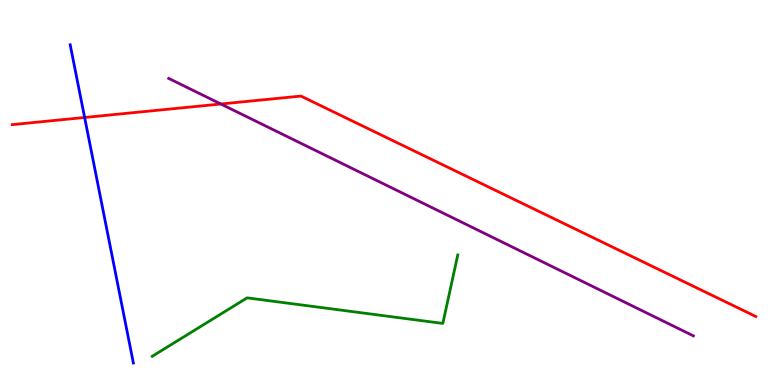[{'lines': ['blue', 'red'], 'intersections': [{'x': 1.09, 'y': 6.95}]}, {'lines': ['green', 'red'], 'intersections': []}, {'lines': ['purple', 'red'], 'intersections': [{'x': 2.85, 'y': 7.3}]}, {'lines': ['blue', 'green'], 'intersections': []}, {'lines': ['blue', 'purple'], 'intersections': []}, {'lines': ['green', 'purple'], 'intersections': []}]